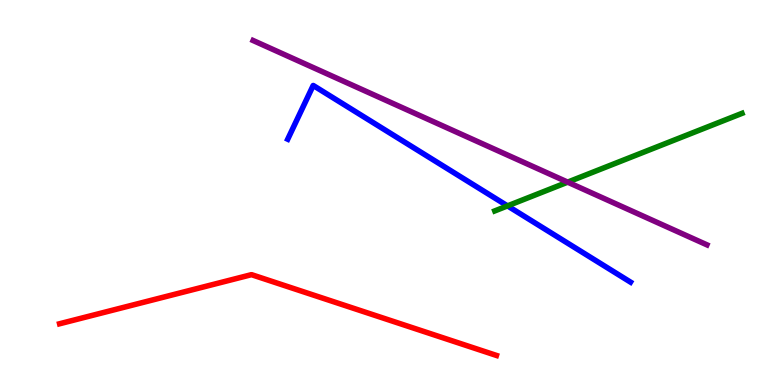[{'lines': ['blue', 'red'], 'intersections': []}, {'lines': ['green', 'red'], 'intersections': []}, {'lines': ['purple', 'red'], 'intersections': []}, {'lines': ['blue', 'green'], 'intersections': [{'x': 6.55, 'y': 4.65}]}, {'lines': ['blue', 'purple'], 'intersections': []}, {'lines': ['green', 'purple'], 'intersections': [{'x': 7.32, 'y': 5.27}]}]